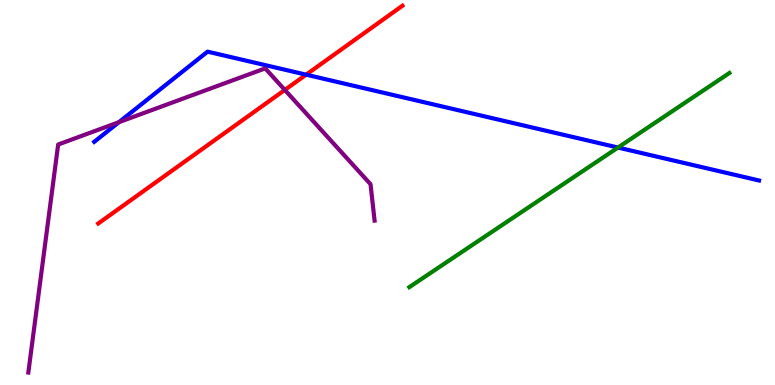[{'lines': ['blue', 'red'], 'intersections': [{'x': 3.95, 'y': 8.06}]}, {'lines': ['green', 'red'], 'intersections': []}, {'lines': ['purple', 'red'], 'intersections': [{'x': 3.68, 'y': 7.66}]}, {'lines': ['blue', 'green'], 'intersections': [{'x': 7.97, 'y': 6.17}]}, {'lines': ['blue', 'purple'], 'intersections': [{'x': 1.53, 'y': 6.83}]}, {'lines': ['green', 'purple'], 'intersections': []}]